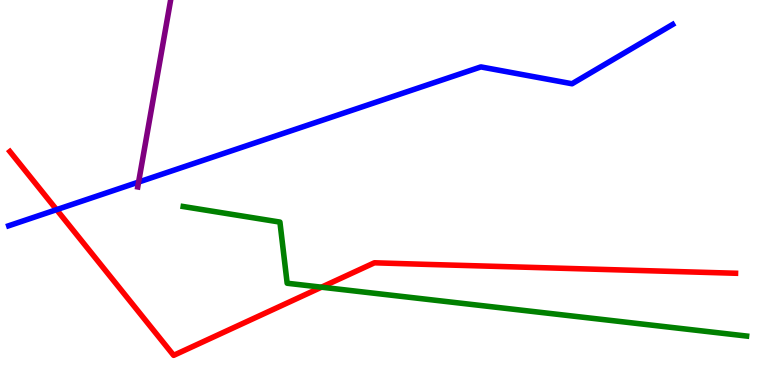[{'lines': ['blue', 'red'], 'intersections': [{'x': 0.73, 'y': 4.55}]}, {'lines': ['green', 'red'], 'intersections': [{'x': 4.15, 'y': 2.54}]}, {'lines': ['purple', 'red'], 'intersections': []}, {'lines': ['blue', 'green'], 'intersections': []}, {'lines': ['blue', 'purple'], 'intersections': [{'x': 1.79, 'y': 5.27}]}, {'lines': ['green', 'purple'], 'intersections': []}]